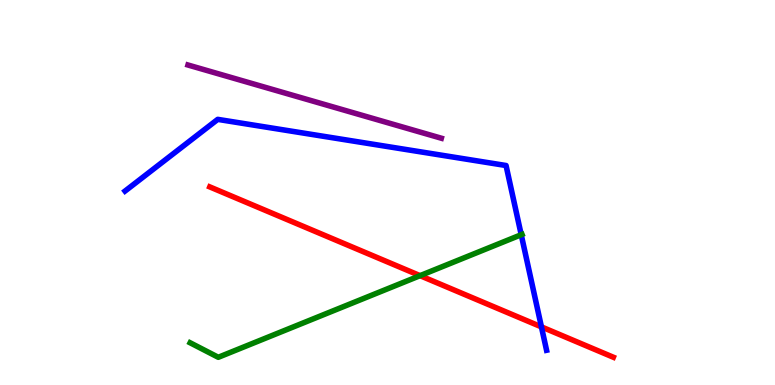[{'lines': ['blue', 'red'], 'intersections': [{'x': 6.99, 'y': 1.51}]}, {'lines': ['green', 'red'], 'intersections': [{'x': 5.42, 'y': 2.84}]}, {'lines': ['purple', 'red'], 'intersections': []}, {'lines': ['blue', 'green'], 'intersections': [{'x': 6.73, 'y': 3.9}]}, {'lines': ['blue', 'purple'], 'intersections': []}, {'lines': ['green', 'purple'], 'intersections': []}]